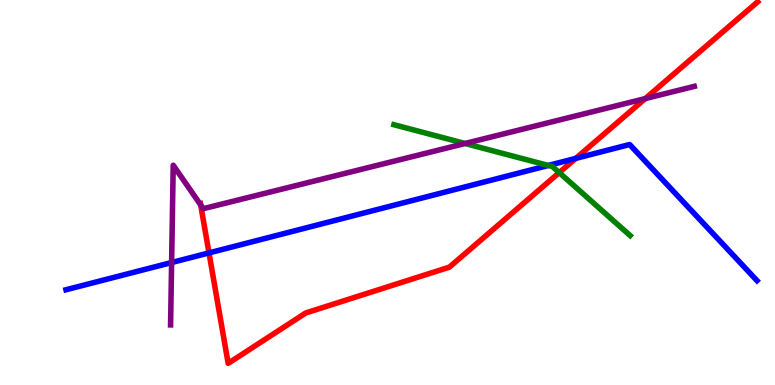[{'lines': ['blue', 'red'], 'intersections': [{'x': 2.7, 'y': 3.43}, {'x': 7.43, 'y': 5.89}]}, {'lines': ['green', 'red'], 'intersections': [{'x': 7.22, 'y': 5.52}]}, {'lines': ['purple', 'red'], 'intersections': [{'x': 2.59, 'y': 4.68}, {'x': 8.33, 'y': 7.44}]}, {'lines': ['blue', 'green'], 'intersections': [{'x': 7.07, 'y': 5.7}]}, {'lines': ['blue', 'purple'], 'intersections': [{'x': 2.21, 'y': 3.18}]}, {'lines': ['green', 'purple'], 'intersections': [{'x': 6.0, 'y': 6.27}]}]